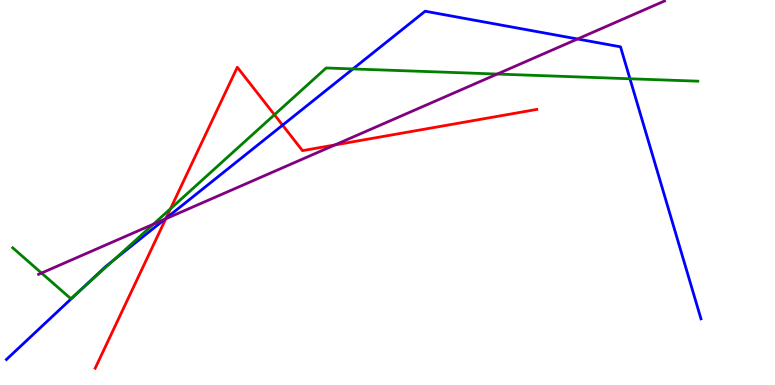[{'lines': ['blue', 'red'], 'intersections': [{'x': 2.14, 'y': 4.33}, {'x': 3.65, 'y': 6.75}]}, {'lines': ['green', 'red'], 'intersections': [{'x': 2.2, 'y': 4.58}, {'x': 3.54, 'y': 7.02}]}, {'lines': ['purple', 'red'], 'intersections': [{'x': 2.14, 'y': 4.32}, {'x': 4.32, 'y': 6.24}]}, {'lines': ['blue', 'green'], 'intersections': [{'x': 1.04, 'y': 2.46}, {'x': 1.46, 'y': 3.24}, {'x': 4.55, 'y': 8.21}, {'x': 8.13, 'y': 7.95}]}, {'lines': ['blue', 'purple'], 'intersections': [{'x': 2.13, 'y': 4.31}, {'x': 7.45, 'y': 8.99}]}, {'lines': ['green', 'purple'], 'intersections': [{'x': 0.536, 'y': 2.91}, {'x': 1.98, 'y': 4.18}, {'x': 6.42, 'y': 8.08}]}]